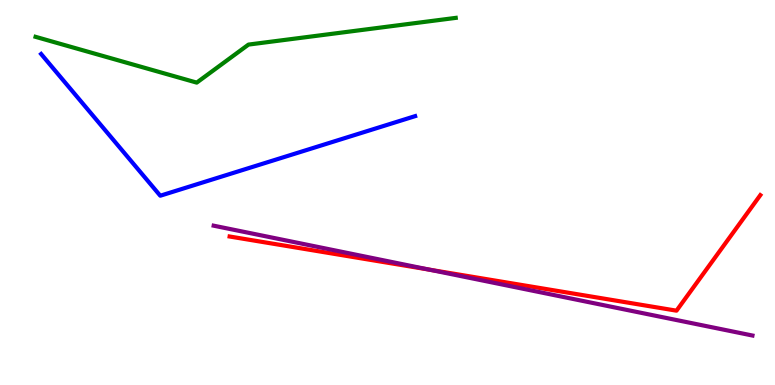[{'lines': ['blue', 'red'], 'intersections': []}, {'lines': ['green', 'red'], 'intersections': []}, {'lines': ['purple', 'red'], 'intersections': [{'x': 5.54, 'y': 3.0}]}, {'lines': ['blue', 'green'], 'intersections': []}, {'lines': ['blue', 'purple'], 'intersections': []}, {'lines': ['green', 'purple'], 'intersections': []}]